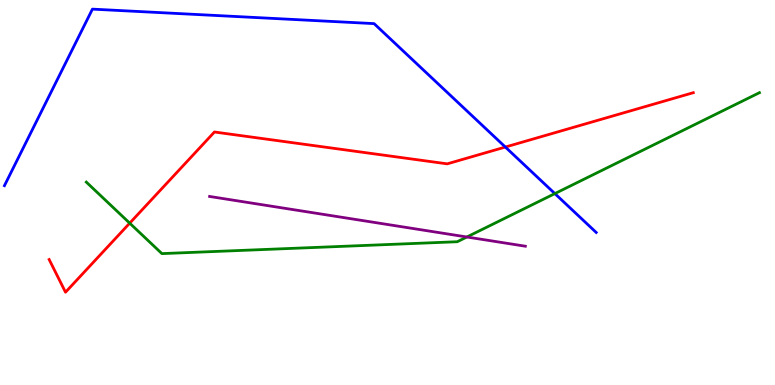[{'lines': ['blue', 'red'], 'intersections': [{'x': 6.52, 'y': 6.18}]}, {'lines': ['green', 'red'], 'intersections': [{'x': 1.67, 'y': 4.2}]}, {'lines': ['purple', 'red'], 'intersections': []}, {'lines': ['blue', 'green'], 'intersections': [{'x': 7.16, 'y': 4.97}]}, {'lines': ['blue', 'purple'], 'intersections': []}, {'lines': ['green', 'purple'], 'intersections': [{'x': 6.02, 'y': 3.84}]}]